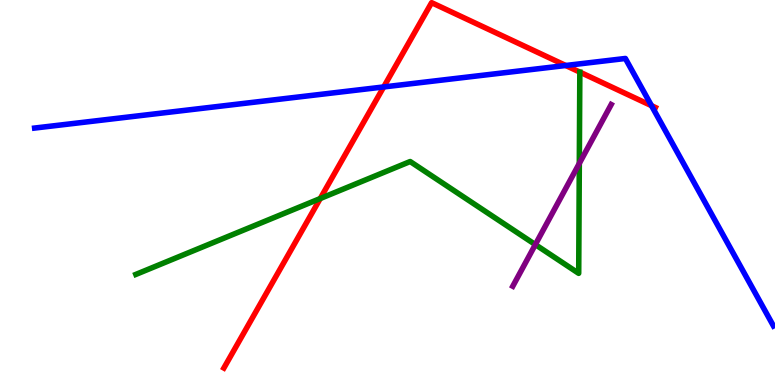[{'lines': ['blue', 'red'], 'intersections': [{'x': 4.95, 'y': 7.74}, {'x': 7.3, 'y': 8.3}, {'x': 8.41, 'y': 7.26}]}, {'lines': ['green', 'red'], 'intersections': [{'x': 4.13, 'y': 4.84}]}, {'lines': ['purple', 'red'], 'intersections': []}, {'lines': ['blue', 'green'], 'intersections': []}, {'lines': ['blue', 'purple'], 'intersections': []}, {'lines': ['green', 'purple'], 'intersections': [{'x': 6.91, 'y': 3.65}, {'x': 7.48, 'y': 5.76}]}]